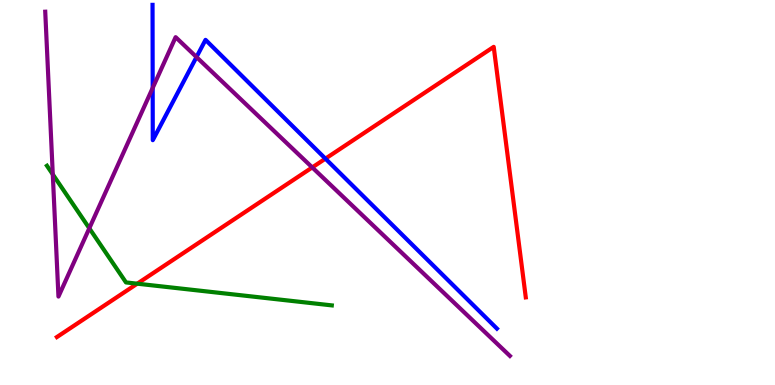[{'lines': ['blue', 'red'], 'intersections': [{'x': 4.2, 'y': 5.88}]}, {'lines': ['green', 'red'], 'intersections': [{'x': 1.77, 'y': 2.63}]}, {'lines': ['purple', 'red'], 'intersections': [{'x': 4.03, 'y': 5.65}]}, {'lines': ['blue', 'green'], 'intersections': []}, {'lines': ['blue', 'purple'], 'intersections': [{'x': 1.97, 'y': 7.72}, {'x': 2.54, 'y': 8.52}]}, {'lines': ['green', 'purple'], 'intersections': [{'x': 0.681, 'y': 5.47}, {'x': 1.15, 'y': 4.07}]}]